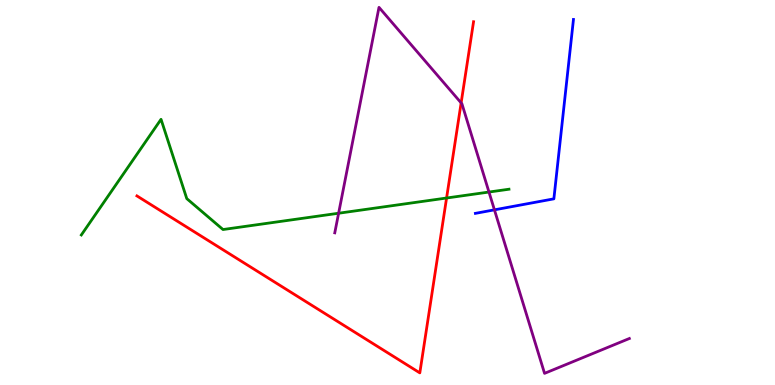[{'lines': ['blue', 'red'], 'intersections': []}, {'lines': ['green', 'red'], 'intersections': [{'x': 5.76, 'y': 4.86}]}, {'lines': ['purple', 'red'], 'intersections': [{'x': 5.95, 'y': 7.33}]}, {'lines': ['blue', 'green'], 'intersections': []}, {'lines': ['blue', 'purple'], 'intersections': [{'x': 6.38, 'y': 4.55}]}, {'lines': ['green', 'purple'], 'intersections': [{'x': 4.37, 'y': 4.46}, {'x': 6.31, 'y': 5.01}]}]